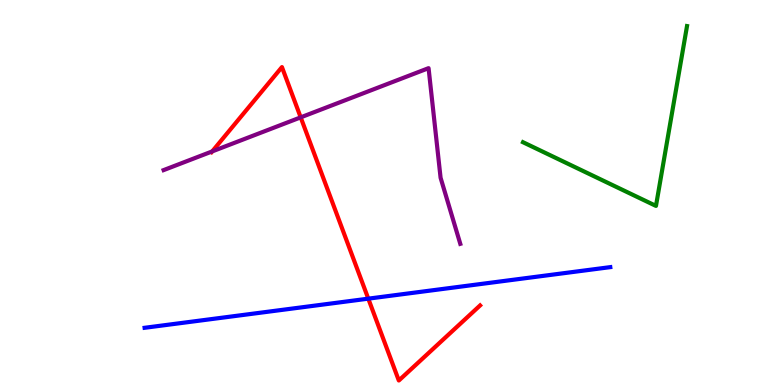[{'lines': ['blue', 'red'], 'intersections': [{'x': 4.75, 'y': 2.24}]}, {'lines': ['green', 'red'], 'intersections': []}, {'lines': ['purple', 'red'], 'intersections': [{'x': 2.74, 'y': 6.07}, {'x': 3.88, 'y': 6.95}]}, {'lines': ['blue', 'green'], 'intersections': []}, {'lines': ['blue', 'purple'], 'intersections': []}, {'lines': ['green', 'purple'], 'intersections': []}]